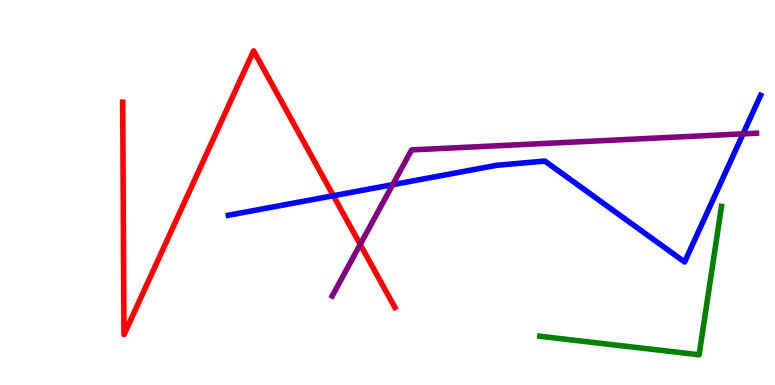[{'lines': ['blue', 'red'], 'intersections': [{'x': 4.3, 'y': 4.92}]}, {'lines': ['green', 'red'], 'intersections': []}, {'lines': ['purple', 'red'], 'intersections': [{'x': 4.65, 'y': 3.65}]}, {'lines': ['blue', 'green'], 'intersections': []}, {'lines': ['blue', 'purple'], 'intersections': [{'x': 5.07, 'y': 5.2}, {'x': 9.59, 'y': 6.52}]}, {'lines': ['green', 'purple'], 'intersections': []}]